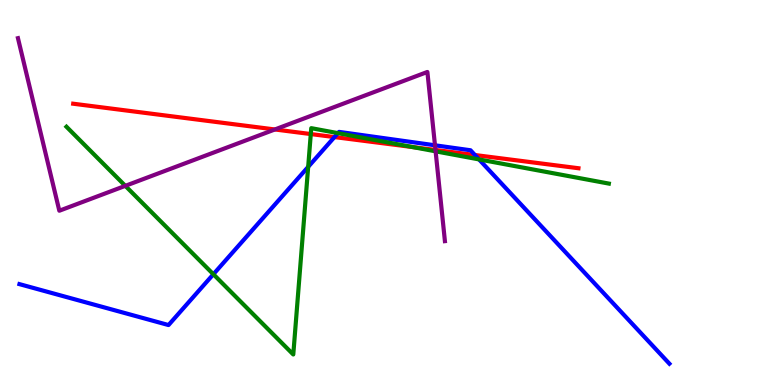[{'lines': ['blue', 'red'], 'intersections': [{'x': 4.32, 'y': 6.44}, {'x': 6.13, 'y': 5.97}]}, {'lines': ['green', 'red'], 'intersections': [{'x': 4.01, 'y': 6.52}, {'x': 5.33, 'y': 6.18}]}, {'lines': ['purple', 'red'], 'intersections': [{'x': 3.55, 'y': 6.64}, {'x': 5.62, 'y': 6.1}]}, {'lines': ['blue', 'green'], 'intersections': [{'x': 2.75, 'y': 2.88}, {'x': 3.98, 'y': 5.67}, {'x': 4.36, 'y': 6.54}, {'x': 6.18, 'y': 5.86}]}, {'lines': ['blue', 'purple'], 'intersections': [{'x': 5.61, 'y': 6.23}]}, {'lines': ['green', 'purple'], 'intersections': [{'x': 1.62, 'y': 5.17}, {'x': 5.62, 'y': 6.07}]}]